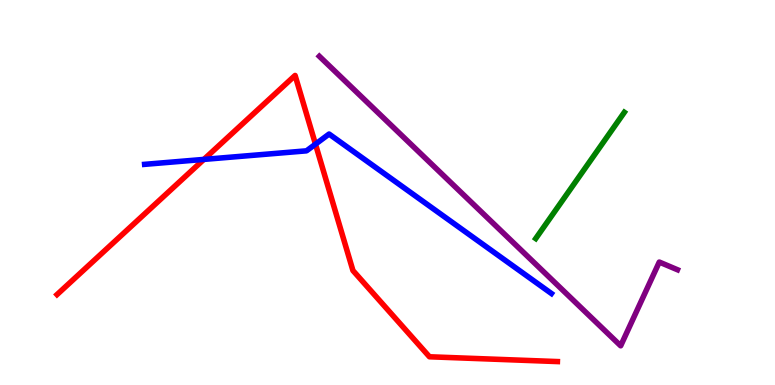[{'lines': ['blue', 'red'], 'intersections': [{'x': 2.63, 'y': 5.86}, {'x': 4.07, 'y': 6.26}]}, {'lines': ['green', 'red'], 'intersections': []}, {'lines': ['purple', 'red'], 'intersections': []}, {'lines': ['blue', 'green'], 'intersections': []}, {'lines': ['blue', 'purple'], 'intersections': []}, {'lines': ['green', 'purple'], 'intersections': []}]